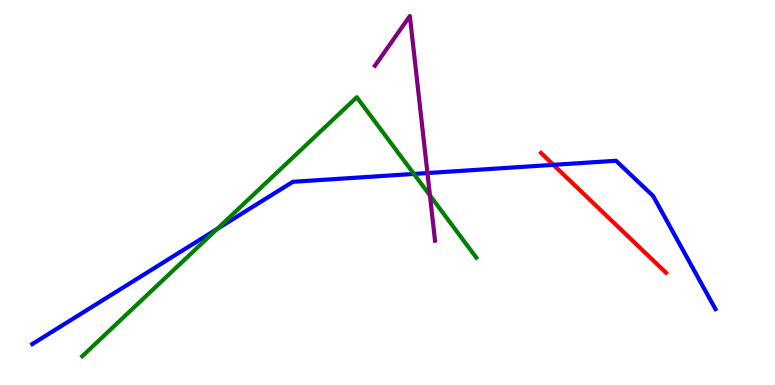[{'lines': ['blue', 'red'], 'intersections': [{'x': 7.14, 'y': 5.72}]}, {'lines': ['green', 'red'], 'intersections': []}, {'lines': ['purple', 'red'], 'intersections': []}, {'lines': ['blue', 'green'], 'intersections': [{'x': 2.8, 'y': 4.05}, {'x': 5.34, 'y': 5.48}]}, {'lines': ['blue', 'purple'], 'intersections': [{'x': 5.52, 'y': 5.51}]}, {'lines': ['green', 'purple'], 'intersections': [{'x': 5.55, 'y': 4.92}]}]